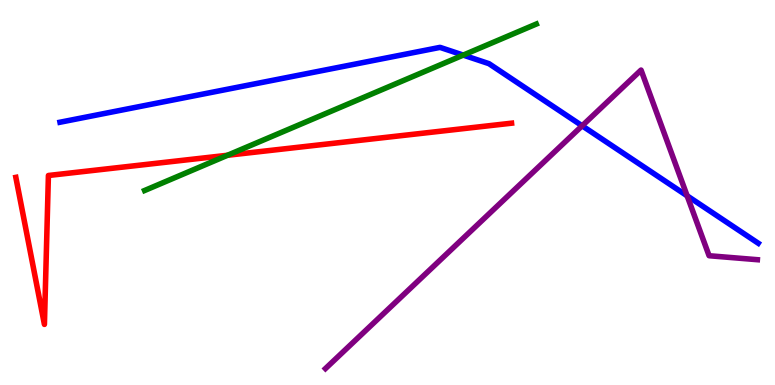[{'lines': ['blue', 'red'], 'intersections': []}, {'lines': ['green', 'red'], 'intersections': [{'x': 2.94, 'y': 5.97}]}, {'lines': ['purple', 'red'], 'intersections': []}, {'lines': ['blue', 'green'], 'intersections': [{'x': 5.98, 'y': 8.57}]}, {'lines': ['blue', 'purple'], 'intersections': [{'x': 7.51, 'y': 6.73}, {'x': 8.87, 'y': 4.91}]}, {'lines': ['green', 'purple'], 'intersections': []}]